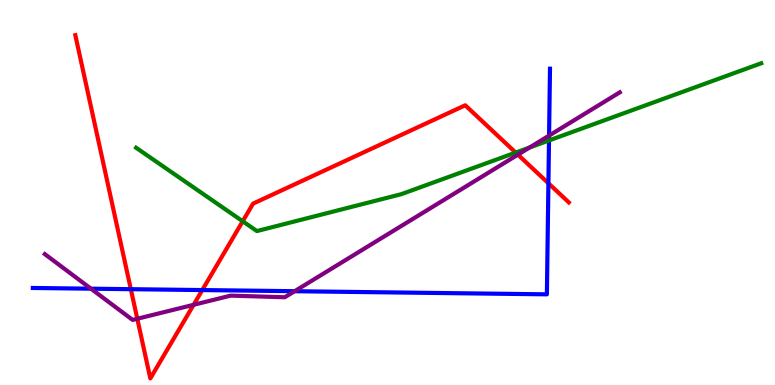[{'lines': ['blue', 'red'], 'intersections': [{'x': 1.69, 'y': 2.49}, {'x': 2.61, 'y': 2.47}, {'x': 7.08, 'y': 5.24}]}, {'lines': ['green', 'red'], 'intersections': [{'x': 3.13, 'y': 4.25}, {'x': 6.65, 'y': 6.04}]}, {'lines': ['purple', 'red'], 'intersections': [{'x': 1.77, 'y': 1.72}, {'x': 2.5, 'y': 2.08}, {'x': 6.68, 'y': 5.98}]}, {'lines': ['blue', 'green'], 'intersections': [{'x': 7.08, 'y': 6.35}]}, {'lines': ['blue', 'purple'], 'intersections': [{'x': 1.17, 'y': 2.5}, {'x': 3.8, 'y': 2.44}, {'x': 7.08, 'y': 6.48}]}, {'lines': ['green', 'purple'], 'intersections': [{'x': 6.83, 'y': 6.17}]}]